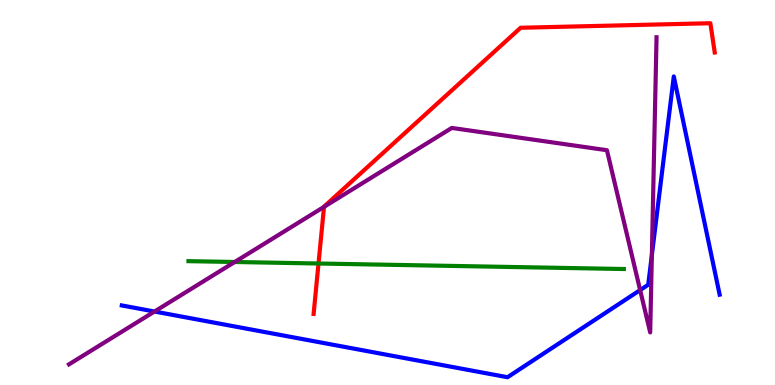[{'lines': ['blue', 'red'], 'intersections': []}, {'lines': ['green', 'red'], 'intersections': [{'x': 4.11, 'y': 3.16}]}, {'lines': ['purple', 'red'], 'intersections': [{'x': 4.18, 'y': 4.63}]}, {'lines': ['blue', 'green'], 'intersections': []}, {'lines': ['blue', 'purple'], 'intersections': [{'x': 1.99, 'y': 1.91}, {'x': 8.26, 'y': 2.47}, {'x': 8.41, 'y': 3.37}]}, {'lines': ['green', 'purple'], 'intersections': [{'x': 3.03, 'y': 3.2}]}]